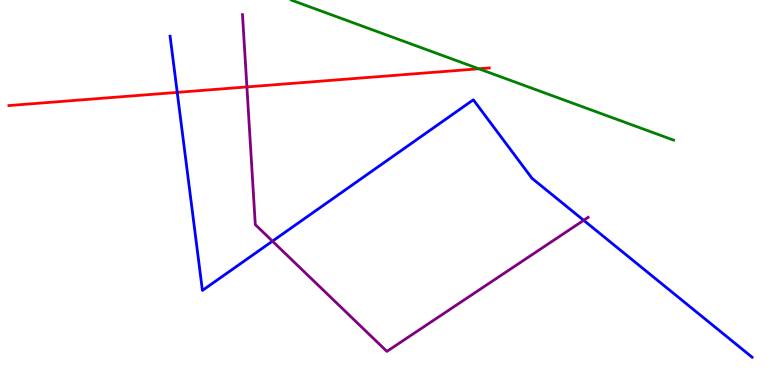[{'lines': ['blue', 'red'], 'intersections': [{'x': 2.29, 'y': 7.6}]}, {'lines': ['green', 'red'], 'intersections': [{'x': 6.18, 'y': 8.21}]}, {'lines': ['purple', 'red'], 'intersections': [{'x': 3.19, 'y': 7.74}]}, {'lines': ['blue', 'green'], 'intersections': []}, {'lines': ['blue', 'purple'], 'intersections': [{'x': 3.52, 'y': 3.74}, {'x': 7.53, 'y': 4.28}]}, {'lines': ['green', 'purple'], 'intersections': []}]